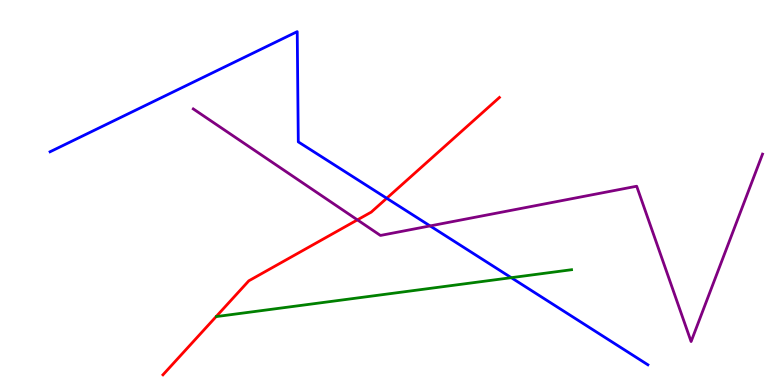[{'lines': ['blue', 'red'], 'intersections': [{'x': 4.99, 'y': 4.85}]}, {'lines': ['green', 'red'], 'intersections': []}, {'lines': ['purple', 'red'], 'intersections': [{'x': 4.61, 'y': 4.29}]}, {'lines': ['blue', 'green'], 'intersections': [{'x': 6.6, 'y': 2.79}]}, {'lines': ['blue', 'purple'], 'intersections': [{'x': 5.55, 'y': 4.13}]}, {'lines': ['green', 'purple'], 'intersections': []}]